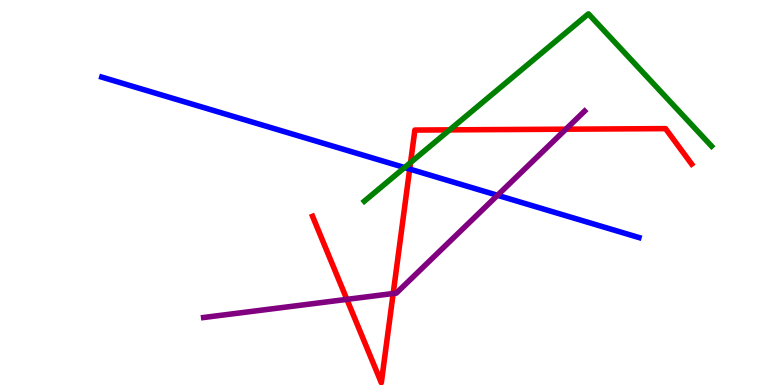[{'lines': ['blue', 'red'], 'intersections': [{'x': 5.29, 'y': 5.61}]}, {'lines': ['green', 'red'], 'intersections': [{'x': 5.3, 'y': 5.78}, {'x': 5.8, 'y': 6.63}]}, {'lines': ['purple', 'red'], 'intersections': [{'x': 4.48, 'y': 2.22}, {'x': 5.07, 'y': 2.38}, {'x': 7.3, 'y': 6.64}]}, {'lines': ['blue', 'green'], 'intersections': [{'x': 5.22, 'y': 5.65}]}, {'lines': ['blue', 'purple'], 'intersections': [{'x': 6.42, 'y': 4.93}]}, {'lines': ['green', 'purple'], 'intersections': []}]